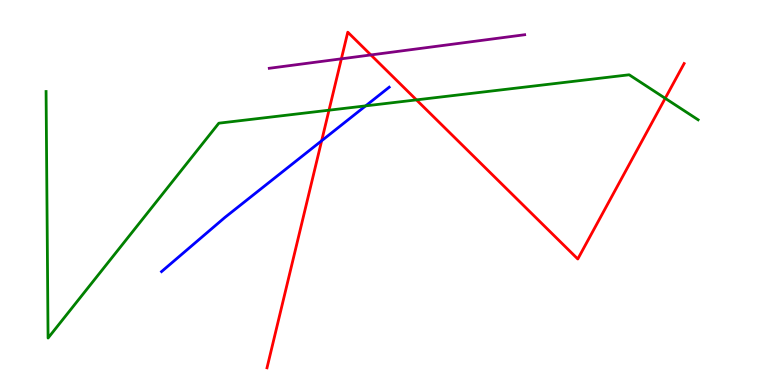[{'lines': ['blue', 'red'], 'intersections': [{'x': 4.15, 'y': 6.34}]}, {'lines': ['green', 'red'], 'intersections': [{'x': 4.25, 'y': 7.14}, {'x': 5.37, 'y': 7.41}, {'x': 8.58, 'y': 7.45}]}, {'lines': ['purple', 'red'], 'intersections': [{'x': 4.4, 'y': 8.47}, {'x': 4.79, 'y': 8.57}]}, {'lines': ['blue', 'green'], 'intersections': [{'x': 4.72, 'y': 7.25}]}, {'lines': ['blue', 'purple'], 'intersections': []}, {'lines': ['green', 'purple'], 'intersections': []}]